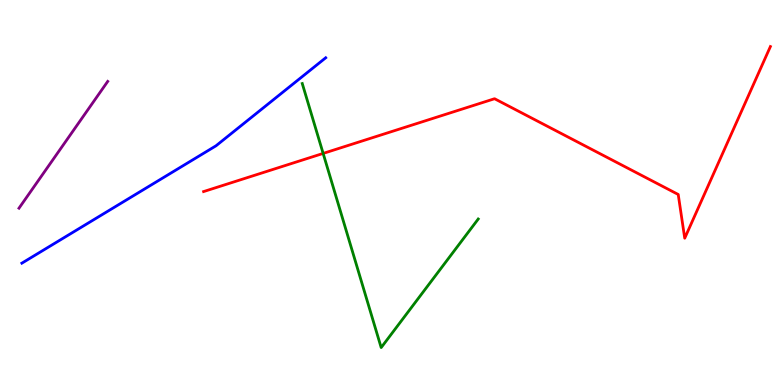[{'lines': ['blue', 'red'], 'intersections': []}, {'lines': ['green', 'red'], 'intersections': [{'x': 4.17, 'y': 6.02}]}, {'lines': ['purple', 'red'], 'intersections': []}, {'lines': ['blue', 'green'], 'intersections': []}, {'lines': ['blue', 'purple'], 'intersections': []}, {'lines': ['green', 'purple'], 'intersections': []}]